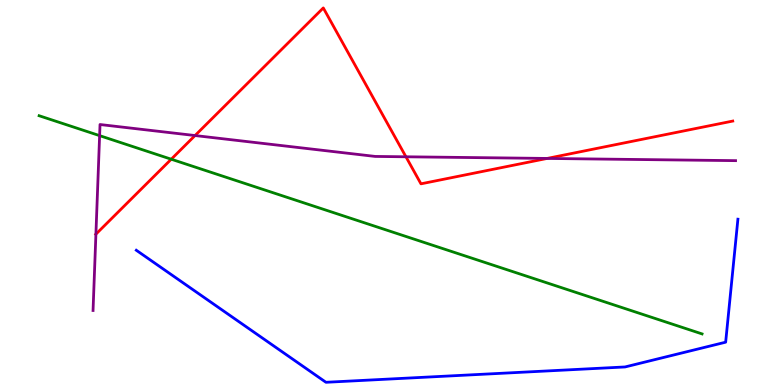[{'lines': ['blue', 'red'], 'intersections': []}, {'lines': ['green', 'red'], 'intersections': [{'x': 2.21, 'y': 5.86}]}, {'lines': ['purple', 'red'], 'intersections': [{'x': 1.24, 'y': 3.92}, {'x': 2.52, 'y': 6.48}, {'x': 5.24, 'y': 5.93}, {'x': 7.06, 'y': 5.88}]}, {'lines': ['blue', 'green'], 'intersections': []}, {'lines': ['blue', 'purple'], 'intersections': []}, {'lines': ['green', 'purple'], 'intersections': [{'x': 1.29, 'y': 6.48}]}]